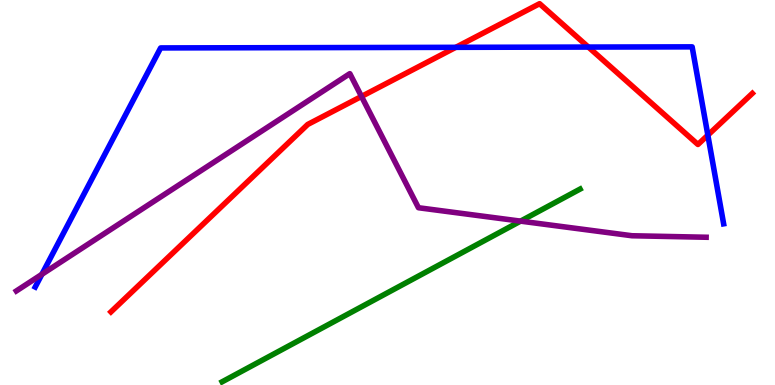[{'lines': ['blue', 'red'], 'intersections': [{'x': 5.88, 'y': 8.77}, {'x': 7.59, 'y': 8.78}, {'x': 9.13, 'y': 6.49}]}, {'lines': ['green', 'red'], 'intersections': []}, {'lines': ['purple', 'red'], 'intersections': [{'x': 4.66, 'y': 7.5}]}, {'lines': ['blue', 'green'], 'intersections': []}, {'lines': ['blue', 'purple'], 'intersections': [{'x': 0.54, 'y': 2.88}]}, {'lines': ['green', 'purple'], 'intersections': [{'x': 6.72, 'y': 4.26}]}]